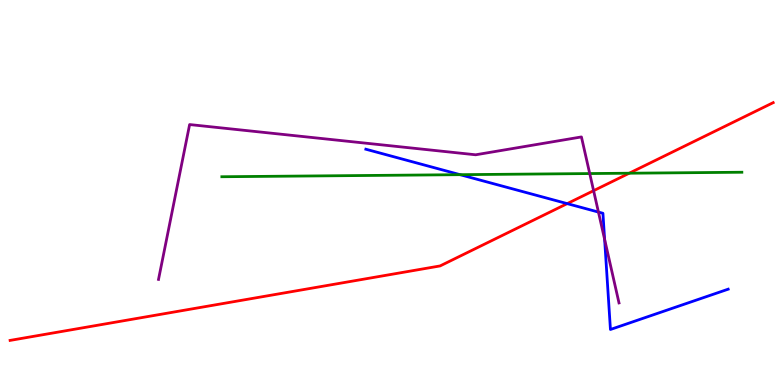[{'lines': ['blue', 'red'], 'intersections': [{'x': 7.32, 'y': 4.71}]}, {'lines': ['green', 'red'], 'intersections': [{'x': 8.12, 'y': 5.5}]}, {'lines': ['purple', 'red'], 'intersections': [{'x': 7.66, 'y': 5.05}]}, {'lines': ['blue', 'green'], 'intersections': [{'x': 5.94, 'y': 5.46}]}, {'lines': ['blue', 'purple'], 'intersections': [{'x': 7.72, 'y': 4.49}, {'x': 7.8, 'y': 3.78}]}, {'lines': ['green', 'purple'], 'intersections': [{'x': 7.61, 'y': 5.49}]}]